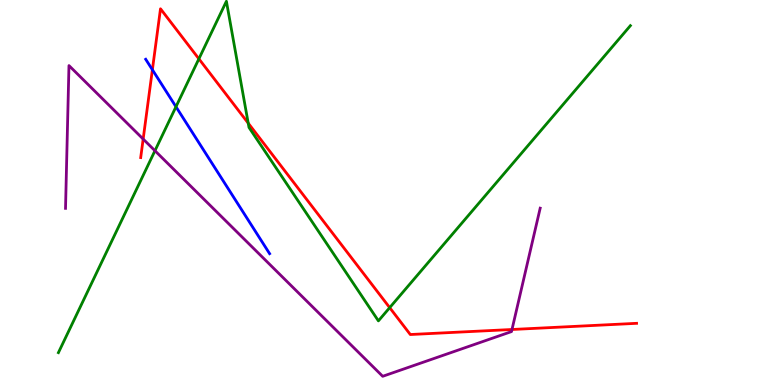[{'lines': ['blue', 'red'], 'intersections': [{'x': 1.97, 'y': 8.19}]}, {'lines': ['green', 'red'], 'intersections': [{'x': 2.57, 'y': 8.47}, {'x': 3.2, 'y': 6.8}, {'x': 5.03, 'y': 2.01}]}, {'lines': ['purple', 'red'], 'intersections': [{'x': 1.85, 'y': 6.39}, {'x': 6.61, 'y': 1.44}]}, {'lines': ['blue', 'green'], 'intersections': [{'x': 2.27, 'y': 7.23}]}, {'lines': ['blue', 'purple'], 'intersections': []}, {'lines': ['green', 'purple'], 'intersections': [{'x': 2.0, 'y': 6.08}]}]